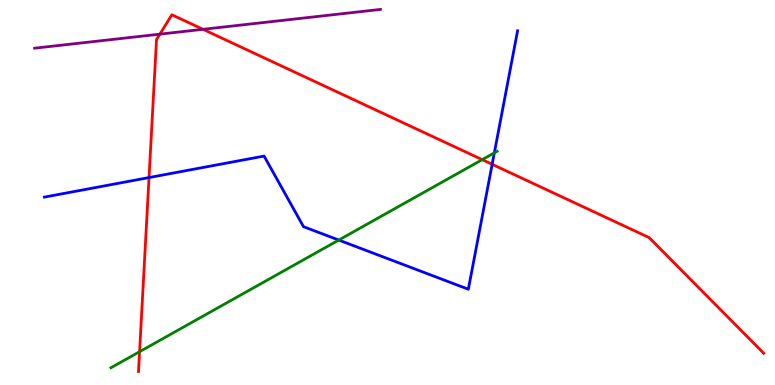[{'lines': ['blue', 'red'], 'intersections': [{'x': 1.92, 'y': 5.39}, {'x': 6.35, 'y': 5.73}]}, {'lines': ['green', 'red'], 'intersections': [{'x': 1.8, 'y': 0.865}, {'x': 6.22, 'y': 5.85}]}, {'lines': ['purple', 'red'], 'intersections': [{'x': 2.06, 'y': 9.11}, {'x': 2.62, 'y': 9.24}]}, {'lines': ['blue', 'green'], 'intersections': [{'x': 4.37, 'y': 3.76}, {'x': 6.38, 'y': 6.03}]}, {'lines': ['blue', 'purple'], 'intersections': []}, {'lines': ['green', 'purple'], 'intersections': []}]